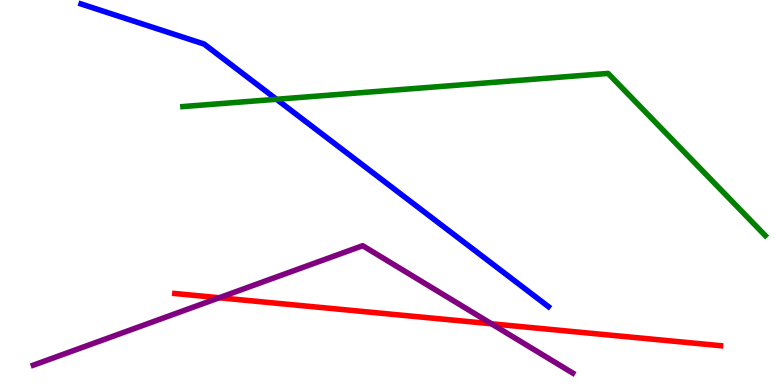[{'lines': ['blue', 'red'], 'intersections': []}, {'lines': ['green', 'red'], 'intersections': []}, {'lines': ['purple', 'red'], 'intersections': [{'x': 2.83, 'y': 2.27}, {'x': 6.34, 'y': 1.59}]}, {'lines': ['blue', 'green'], 'intersections': [{'x': 3.57, 'y': 7.42}]}, {'lines': ['blue', 'purple'], 'intersections': []}, {'lines': ['green', 'purple'], 'intersections': []}]